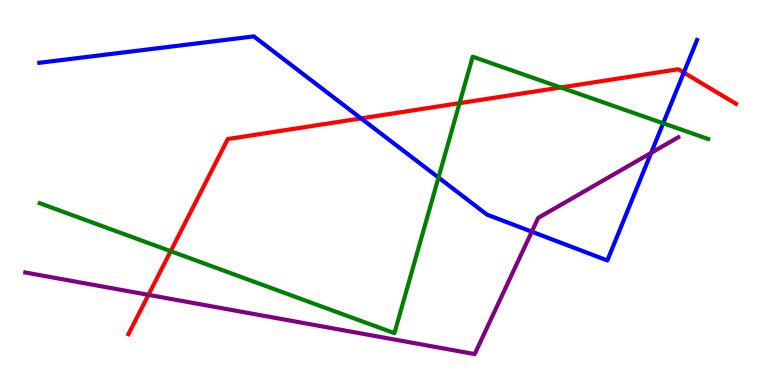[{'lines': ['blue', 'red'], 'intersections': [{'x': 4.66, 'y': 6.92}, {'x': 8.82, 'y': 8.11}]}, {'lines': ['green', 'red'], 'intersections': [{'x': 2.2, 'y': 3.48}, {'x': 5.93, 'y': 7.32}, {'x': 7.24, 'y': 7.73}]}, {'lines': ['purple', 'red'], 'intersections': [{'x': 1.92, 'y': 2.34}]}, {'lines': ['blue', 'green'], 'intersections': [{'x': 5.66, 'y': 5.39}, {'x': 8.56, 'y': 6.8}]}, {'lines': ['blue', 'purple'], 'intersections': [{'x': 6.86, 'y': 3.98}, {'x': 8.4, 'y': 6.03}]}, {'lines': ['green', 'purple'], 'intersections': []}]